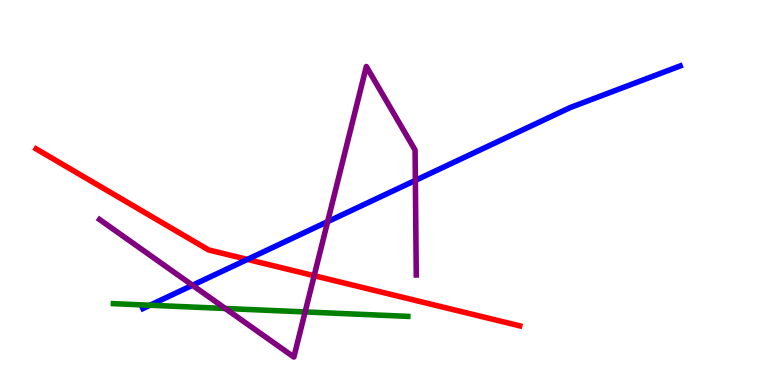[{'lines': ['blue', 'red'], 'intersections': [{'x': 3.19, 'y': 3.26}]}, {'lines': ['green', 'red'], 'intersections': []}, {'lines': ['purple', 'red'], 'intersections': [{'x': 4.05, 'y': 2.84}]}, {'lines': ['blue', 'green'], 'intersections': [{'x': 1.94, 'y': 2.07}]}, {'lines': ['blue', 'purple'], 'intersections': [{'x': 2.48, 'y': 2.59}, {'x': 4.23, 'y': 4.24}, {'x': 5.36, 'y': 5.31}]}, {'lines': ['green', 'purple'], 'intersections': [{'x': 2.91, 'y': 1.99}, {'x': 3.94, 'y': 1.9}]}]